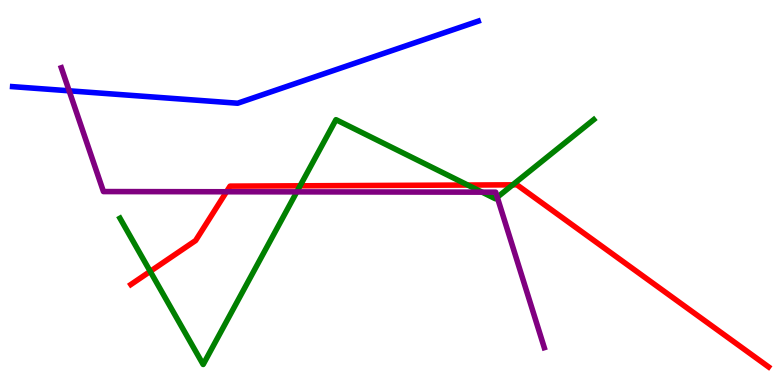[{'lines': ['blue', 'red'], 'intersections': []}, {'lines': ['green', 'red'], 'intersections': [{'x': 1.94, 'y': 2.95}, {'x': 3.87, 'y': 5.17}, {'x': 6.04, 'y': 5.19}, {'x': 6.62, 'y': 5.2}]}, {'lines': ['purple', 'red'], 'intersections': [{'x': 2.92, 'y': 5.02}]}, {'lines': ['blue', 'green'], 'intersections': []}, {'lines': ['blue', 'purple'], 'intersections': [{'x': 0.892, 'y': 7.64}]}, {'lines': ['green', 'purple'], 'intersections': [{'x': 3.83, 'y': 5.02}, {'x': 6.22, 'y': 5.01}, {'x': 6.42, 'y': 4.88}]}]